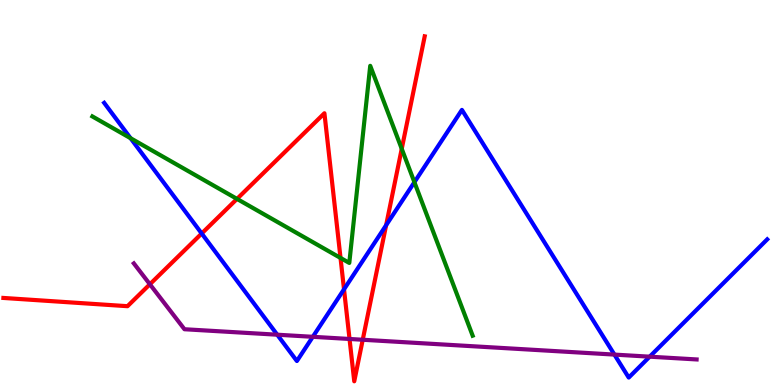[{'lines': ['blue', 'red'], 'intersections': [{'x': 2.6, 'y': 3.94}, {'x': 4.44, 'y': 2.49}, {'x': 4.98, 'y': 4.15}]}, {'lines': ['green', 'red'], 'intersections': [{'x': 3.06, 'y': 4.83}, {'x': 4.39, 'y': 3.3}, {'x': 5.18, 'y': 6.13}]}, {'lines': ['purple', 'red'], 'intersections': [{'x': 1.93, 'y': 2.62}, {'x': 4.51, 'y': 1.2}, {'x': 4.68, 'y': 1.18}]}, {'lines': ['blue', 'green'], 'intersections': [{'x': 1.68, 'y': 6.41}, {'x': 5.35, 'y': 5.27}]}, {'lines': ['blue', 'purple'], 'intersections': [{'x': 3.58, 'y': 1.31}, {'x': 4.04, 'y': 1.25}, {'x': 7.93, 'y': 0.79}, {'x': 8.38, 'y': 0.736}]}, {'lines': ['green', 'purple'], 'intersections': []}]